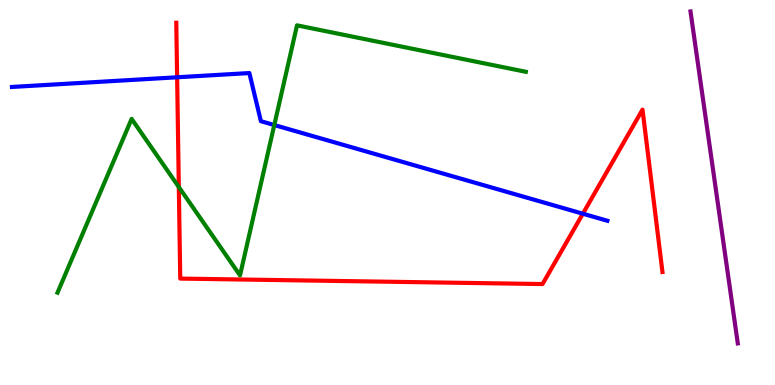[{'lines': ['blue', 'red'], 'intersections': [{'x': 2.29, 'y': 7.99}, {'x': 7.52, 'y': 4.45}]}, {'lines': ['green', 'red'], 'intersections': [{'x': 2.31, 'y': 5.14}]}, {'lines': ['purple', 'red'], 'intersections': []}, {'lines': ['blue', 'green'], 'intersections': [{'x': 3.54, 'y': 6.75}]}, {'lines': ['blue', 'purple'], 'intersections': []}, {'lines': ['green', 'purple'], 'intersections': []}]